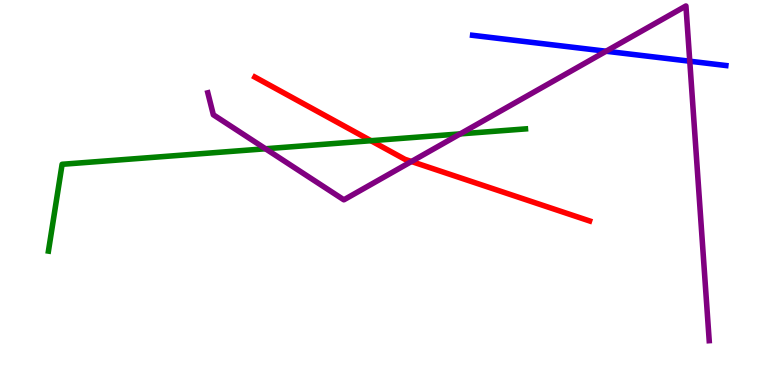[{'lines': ['blue', 'red'], 'intersections': []}, {'lines': ['green', 'red'], 'intersections': [{'x': 4.79, 'y': 6.35}]}, {'lines': ['purple', 'red'], 'intersections': [{'x': 5.31, 'y': 5.81}]}, {'lines': ['blue', 'green'], 'intersections': []}, {'lines': ['blue', 'purple'], 'intersections': [{'x': 7.82, 'y': 8.67}, {'x': 8.9, 'y': 8.41}]}, {'lines': ['green', 'purple'], 'intersections': [{'x': 3.43, 'y': 6.14}, {'x': 5.94, 'y': 6.52}]}]